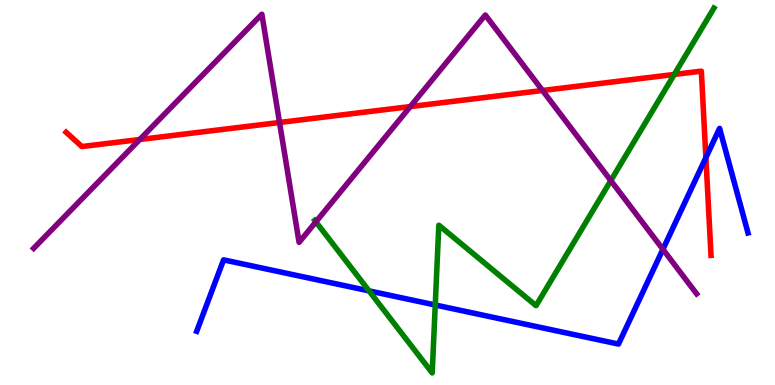[{'lines': ['blue', 'red'], 'intersections': [{'x': 9.11, 'y': 5.91}]}, {'lines': ['green', 'red'], 'intersections': [{'x': 8.7, 'y': 8.07}]}, {'lines': ['purple', 'red'], 'intersections': [{'x': 1.8, 'y': 6.38}, {'x': 3.61, 'y': 6.82}, {'x': 5.29, 'y': 7.23}, {'x': 7.0, 'y': 7.65}]}, {'lines': ['blue', 'green'], 'intersections': [{'x': 4.76, 'y': 2.44}, {'x': 5.62, 'y': 2.08}]}, {'lines': ['blue', 'purple'], 'intersections': [{'x': 8.55, 'y': 3.52}]}, {'lines': ['green', 'purple'], 'intersections': [{'x': 4.08, 'y': 4.24}, {'x': 7.88, 'y': 5.31}]}]